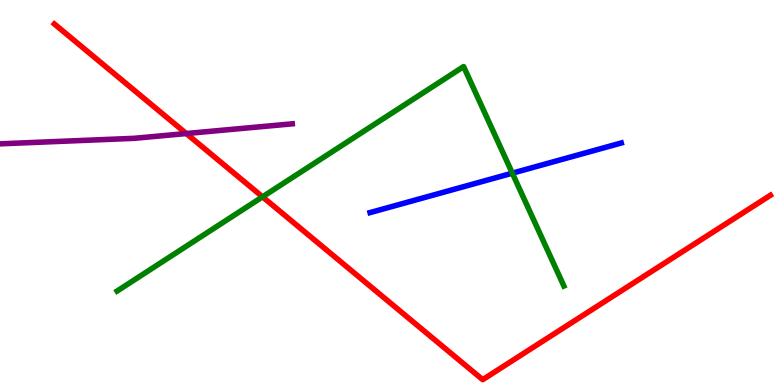[{'lines': ['blue', 'red'], 'intersections': []}, {'lines': ['green', 'red'], 'intersections': [{'x': 3.39, 'y': 4.89}]}, {'lines': ['purple', 'red'], 'intersections': [{'x': 2.4, 'y': 6.53}]}, {'lines': ['blue', 'green'], 'intersections': [{'x': 6.61, 'y': 5.5}]}, {'lines': ['blue', 'purple'], 'intersections': []}, {'lines': ['green', 'purple'], 'intersections': []}]